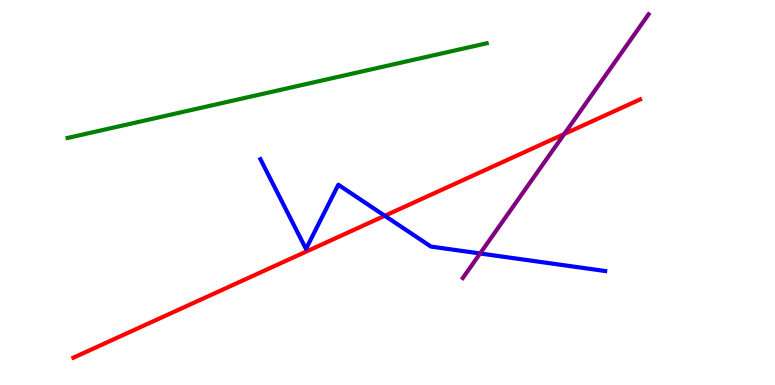[{'lines': ['blue', 'red'], 'intersections': [{'x': 4.97, 'y': 4.4}]}, {'lines': ['green', 'red'], 'intersections': []}, {'lines': ['purple', 'red'], 'intersections': [{'x': 7.28, 'y': 6.52}]}, {'lines': ['blue', 'green'], 'intersections': []}, {'lines': ['blue', 'purple'], 'intersections': [{'x': 6.19, 'y': 3.42}]}, {'lines': ['green', 'purple'], 'intersections': []}]